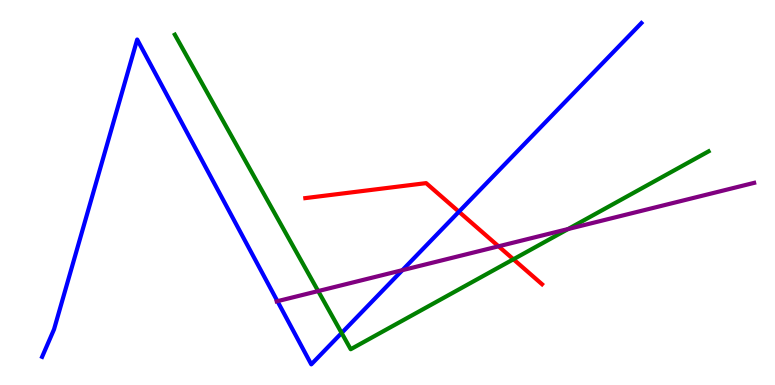[{'lines': ['blue', 'red'], 'intersections': [{'x': 5.92, 'y': 4.5}]}, {'lines': ['green', 'red'], 'intersections': [{'x': 6.62, 'y': 3.27}]}, {'lines': ['purple', 'red'], 'intersections': [{'x': 6.43, 'y': 3.6}]}, {'lines': ['blue', 'green'], 'intersections': [{'x': 4.41, 'y': 1.35}]}, {'lines': ['blue', 'purple'], 'intersections': [{'x': 3.58, 'y': 2.18}, {'x': 5.19, 'y': 2.98}]}, {'lines': ['green', 'purple'], 'intersections': [{'x': 4.11, 'y': 2.44}, {'x': 7.33, 'y': 4.05}]}]